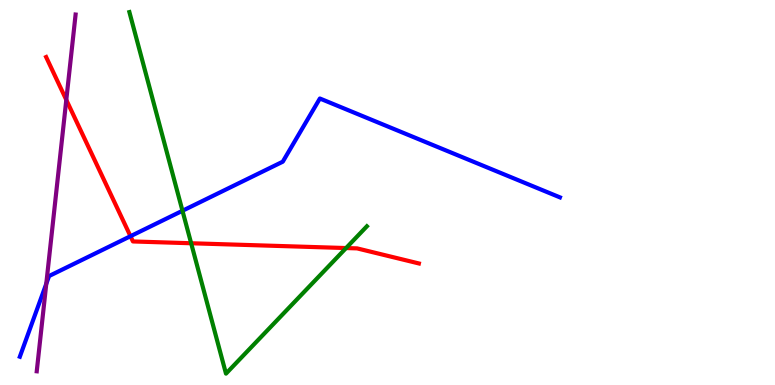[{'lines': ['blue', 'red'], 'intersections': [{'x': 1.68, 'y': 3.86}]}, {'lines': ['green', 'red'], 'intersections': [{'x': 2.47, 'y': 3.68}, {'x': 4.47, 'y': 3.56}]}, {'lines': ['purple', 'red'], 'intersections': [{'x': 0.855, 'y': 7.41}]}, {'lines': ['blue', 'green'], 'intersections': [{'x': 2.35, 'y': 4.53}]}, {'lines': ['blue', 'purple'], 'intersections': [{'x': 0.597, 'y': 2.63}]}, {'lines': ['green', 'purple'], 'intersections': []}]